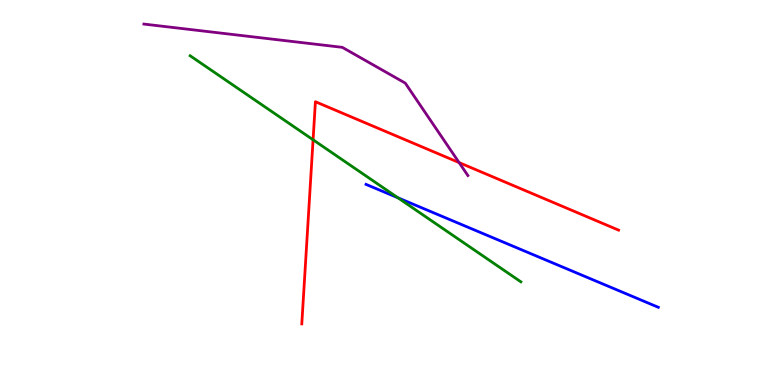[{'lines': ['blue', 'red'], 'intersections': []}, {'lines': ['green', 'red'], 'intersections': [{'x': 4.04, 'y': 6.37}]}, {'lines': ['purple', 'red'], 'intersections': [{'x': 5.92, 'y': 5.78}]}, {'lines': ['blue', 'green'], 'intersections': [{'x': 5.13, 'y': 4.86}]}, {'lines': ['blue', 'purple'], 'intersections': []}, {'lines': ['green', 'purple'], 'intersections': []}]